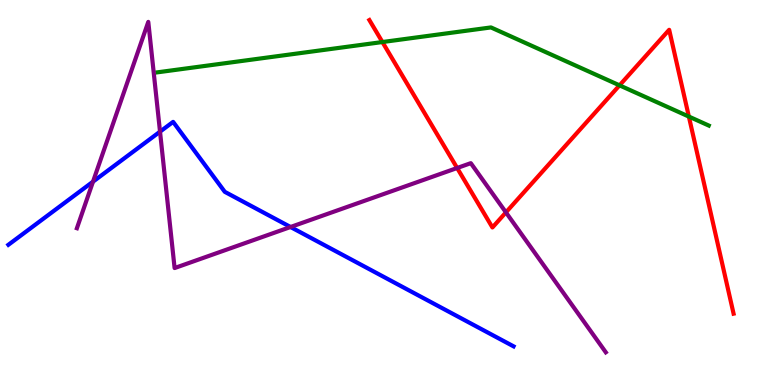[{'lines': ['blue', 'red'], 'intersections': []}, {'lines': ['green', 'red'], 'intersections': [{'x': 4.93, 'y': 8.91}, {'x': 7.99, 'y': 7.78}, {'x': 8.89, 'y': 6.97}]}, {'lines': ['purple', 'red'], 'intersections': [{'x': 5.9, 'y': 5.64}, {'x': 6.53, 'y': 4.48}]}, {'lines': ['blue', 'green'], 'intersections': []}, {'lines': ['blue', 'purple'], 'intersections': [{'x': 1.2, 'y': 5.28}, {'x': 2.06, 'y': 6.58}, {'x': 3.75, 'y': 4.1}]}, {'lines': ['green', 'purple'], 'intersections': []}]